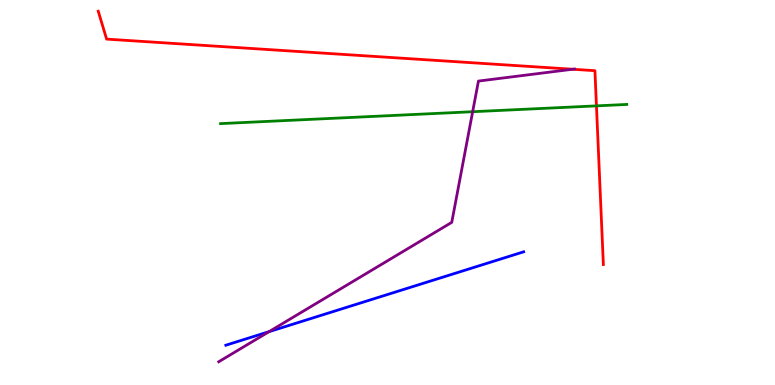[{'lines': ['blue', 'red'], 'intersections': []}, {'lines': ['green', 'red'], 'intersections': [{'x': 7.7, 'y': 7.25}]}, {'lines': ['purple', 'red'], 'intersections': [{'x': 7.39, 'y': 8.2}]}, {'lines': ['blue', 'green'], 'intersections': []}, {'lines': ['blue', 'purple'], 'intersections': [{'x': 3.47, 'y': 1.38}]}, {'lines': ['green', 'purple'], 'intersections': [{'x': 6.1, 'y': 7.1}]}]